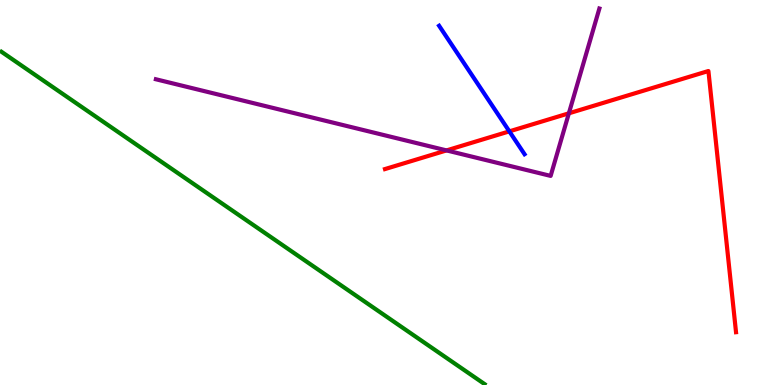[{'lines': ['blue', 'red'], 'intersections': [{'x': 6.57, 'y': 6.59}]}, {'lines': ['green', 'red'], 'intersections': []}, {'lines': ['purple', 'red'], 'intersections': [{'x': 5.76, 'y': 6.09}, {'x': 7.34, 'y': 7.06}]}, {'lines': ['blue', 'green'], 'intersections': []}, {'lines': ['blue', 'purple'], 'intersections': []}, {'lines': ['green', 'purple'], 'intersections': []}]